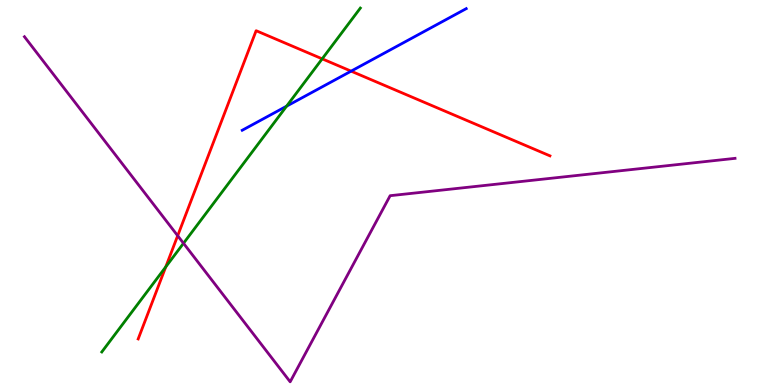[{'lines': ['blue', 'red'], 'intersections': [{'x': 4.53, 'y': 8.15}]}, {'lines': ['green', 'red'], 'intersections': [{'x': 2.14, 'y': 3.07}, {'x': 4.16, 'y': 8.47}]}, {'lines': ['purple', 'red'], 'intersections': [{'x': 2.29, 'y': 3.88}]}, {'lines': ['blue', 'green'], 'intersections': [{'x': 3.7, 'y': 7.24}]}, {'lines': ['blue', 'purple'], 'intersections': []}, {'lines': ['green', 'purple'], 'intersections': [{'x': 2.37, 'y': 3.68}]}]